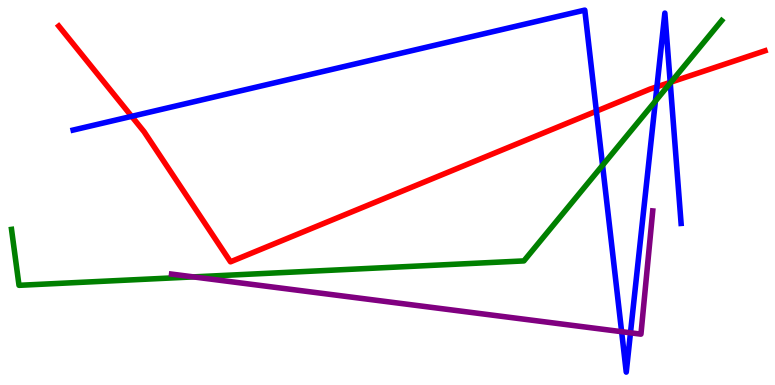[{'lines': ['blue', 'red'], 'intersections': [{'x': 1.7, 'y': 6.98}, {'x': 7.7, 'y': 7.11}, {'x': 8.48, 'y': 7.75}, {'x': 8.65, 'y': 7.86}]}, {'lines': ['green', 'red'], 'intersections': [{'x': 8.66, 'y': 7.87}]}, {'lines': ['purple', 'red'], 'intersections': []}, {'lines': ['blue', 'green'], 'intersections': [{'x': 7.78, 'y': 5.71}, {'x': 8.46, 'y': 7.37}, {'x': 8.65, 'y': 7.84}]}, {'lines': ['blue', 'purple'], 'intersections': [{'x': 8.02, 'y': 1.38}, {'x': 8.14, 'y': 1.36}]}, {'lines': ['green', 'purple'], 'intersections': [{'x': 2.5, 'y': 2.81}]}]